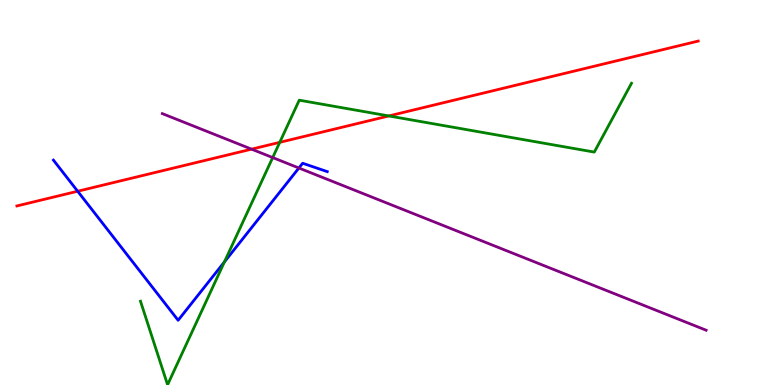[{'lines': ['blue', 'red'], 'intersections': [{'x': 1.0, 'y': 5.03}]}, {'lines': ['green', 'red'], 'intersections': [{'x': 3.61, 'y': 6.3}, {'x': 5.02, 'y': 6.99}]}, {'lines': ['purple', 'red'], 'intersections': [{'x': 3.25, 'y': 6.13}]}, {'lines': ['blue', 'green'], 'intersections': [{'x': 2.9, 'y': 3.2}]}, {'lines': ['blue', 'purple'], 'intersections': [{'x': 3.86, 'y': 5.64}]}, {'lines': ['green', 'purple'], 'intersections': [{'x': 3.52, 'y': 5.91}]}]